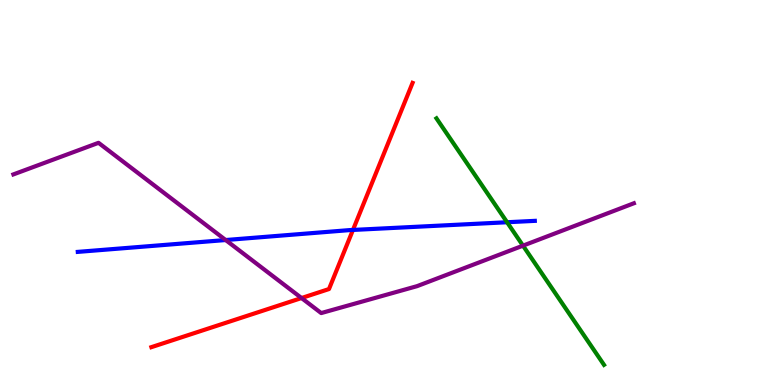[{'lines': ['blue', 'red'], 'intersections': [{'x': 4.55, 'y': 4.03}]}, {'lines': ['green', 'red'], 'intersections': []}, {'lines': ['purple', 'red'], 'intersections': [{'x': 3.89, 'y': 2.26}]}, {'lines': ['blue', 'green'], 'intersections': [{'x': 6.54, 'y': 4.23}]}, {'lines': ['blue', 'purple'], 'intersections': [{'x': 2.91, 'y': 3.77}]}, {'lines': ['green', 'purple'], 'intersections': [{'x': 6.75, 'y': 3.62}]}]